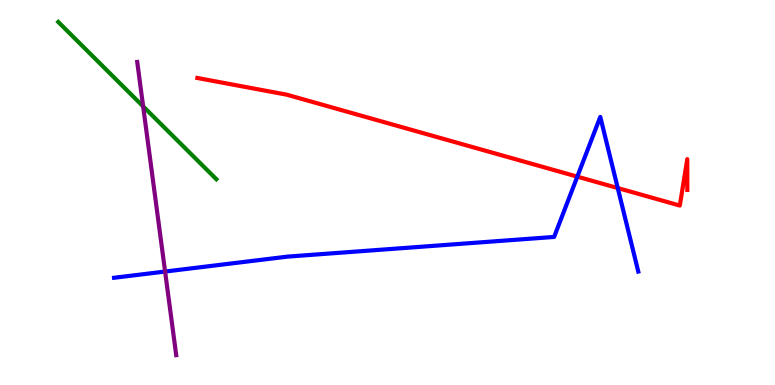[{'lines': ['blue', 'red'], 'intersections': [{'x': 7.45, 'y': 5.41}, {'x': 7.97, 'y': 5.12}]}, {'lines': ['green', 'red'], 'intersections': []}, {'lines': ['purple', 'red'], 'intersections': []}, {'lines': ['blue', 'green'], 'intersections': []}, {'lines': ['blue', 'purple'], 'intersections': [{'x': 2.13, 'y': 2.95}]}, {'lines': ['green', 'purple'], 'intersections': [{'x': 1.85, 'y': 7.24}]}]